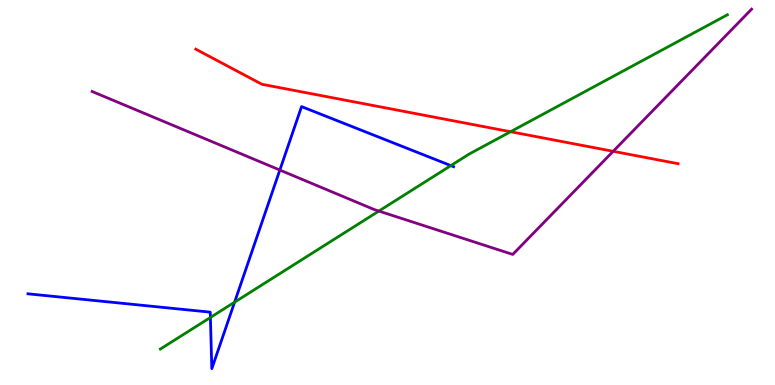[{'lines': ['blue', 'red'], 'intersections': []}, {'lines': ['green', 'red'], 'intersections': [{'x': 6.59, 'y': 6.58}]}, {'lines': ['purple', 'red'], 'intersections': [{'x': 7.91, 'y': 6.07}]}, {'lines': ['blue', 'green'], 'intersections': [{'x': 2.71, 'y': 1.75}, {'x': 3.03, 'y': 2.15}, {'x': 5.82, 'y': 5.7}]}, {'lines': ['blue', 'purple'], 'intersections': [{'x': 3.61, 'y': 5.58}]}, {'lines': ['green', 'purple'], 'intersections': [{'x': 4.89, 'y': 4.52}]}]